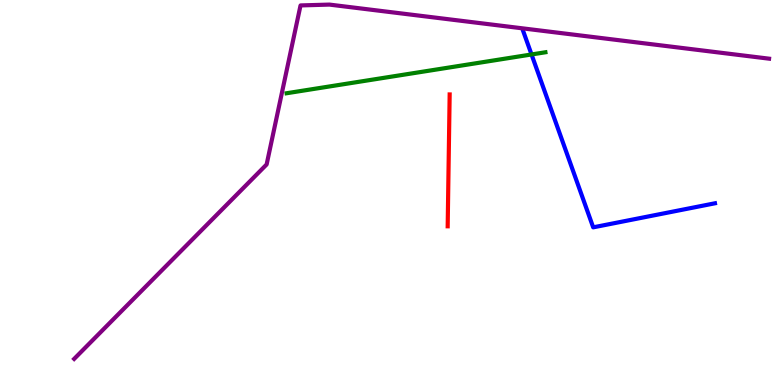[{'lines': ['blue', 'red'], 'intersections': []}, {'lines': ['green', 'red'], 'intersections': []}, {'lines': ['purple', 'red'], 'intersections': []}, {'lines': ['blue', 'green'], 'intersections': [{'x': 6.86, 'y': 8.59}]}, {'lines': ['blue', 'purple'], 'intersections': []}, {'lines': ['green', 'purple'], 'intersections': []}]